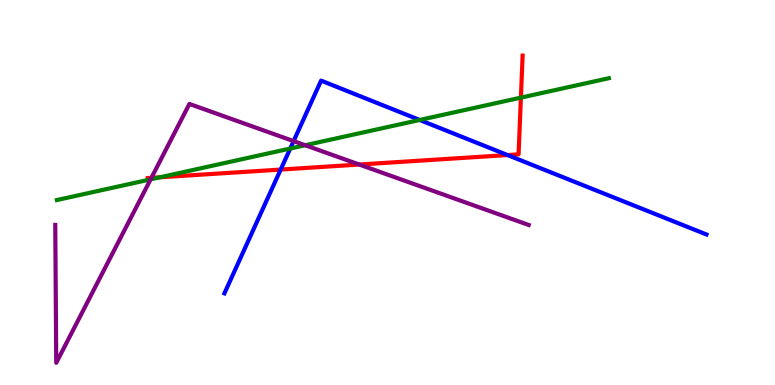[{'lines': ['blue', 'red'], 'intersections': [{'x': 3.62, 'y': 5.6}, {'x': 6.55, 'y': 5.97}]}, {'lines': ['green', 'red'], 'intersections': [{'x': 2.06, 'y': 5.4}, {'x': 6.72, 'y': 7.46}]}, {'lines': ['purple', 'red'], 'intersections': [{'x': 1.95, 'y': 5.38}, {'x': 4.64, 'y': 5.73}]}, {'lines': ['blue', 'green'], 'intersections': [{'x': 3.74, 'y': 6.14}, {'x': 5.41, 'y': 6.88}]}, {'lines': ['blue', 'purple'], 'intersections': [{'x': 3.79, 'y': 6.33}]}, {'lines': ['green', 'purple'], 'intersections': [{'x': 1.94, 'y': 5.34}, {'x': 3.94, 'y': 6.23}]}]